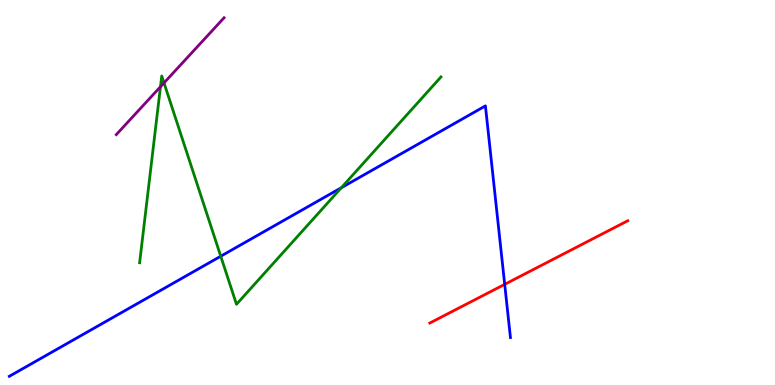[{'lines': ['blue', 'red'], 'intersections': [{'x': 6.51, 'y': 2.61}]}, {'lines': ['green', 'red'], 'intersections': []}, {'lines': ['purple', 'red'], 'intersections': []}, {'lines': ['blue', 'green'], 'intersections': [{'x': 2.85, 'y': 3.34}, {'x': 4.4, 'y': 5.12}]}, {'lines': ['blue', 'purple'], 'intersections': []}, {'lines': ['green', 'purple'], 'intersections': [{'x': 2.07, 'y': 7.75}, {'x': 2.12, 'y': 7.85}]}]